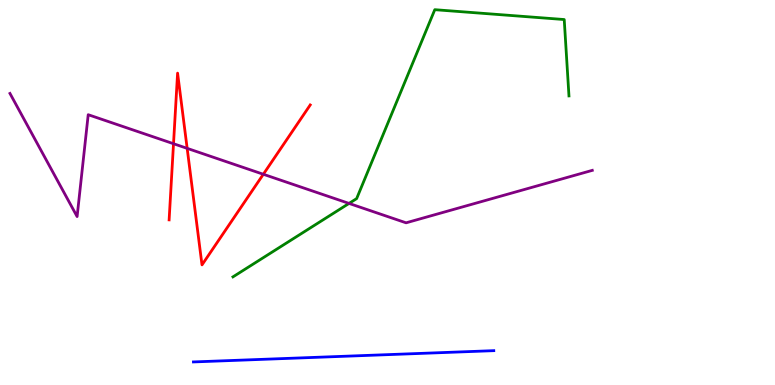[{'lines': ['blue', 'red'], 'intersections': []}, {'lines': ['green', 'red'], 'intersections': []}, {'lines': ['purple', 'red'], 'intersections': [{'x': 2.24, 'y': 6.27}, {'x': 2.41, 'y': 6.15}, {'x': 3.4, 'y': 5.47}]}, {'lines': ['blue', 'green'], 'intersections': []}, {'lines': ['blue', 'purple'], 'intersections': []}, {'lines': ['green', 'purple'], 'intersections': [{'x': 4.5, 'y': 4.72}]}]